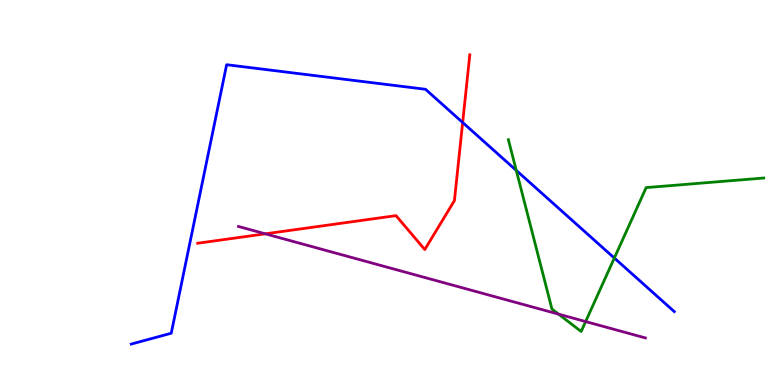[{'lines': ['blue', 'red'], 'intersections': [{'x': 5.97, 'y': 6.82}]}, {'lines': ['green', 'red'], 'intersections': []}, {'lines': ['purple', 'red'], 'intersections': [{'x': 3.42, 'y': 3.93}]}, {'lines': ['blue', 'green'], 'intersections': [{'x': 6.66, 'y': 5.57}, {'x': 7.93, 'y': 3.3}]}, {'lines': ['blue', 'purple'], 'intersections': []}, {'lines': ['green', 'purple'], 'intersections': [{'x': 7.21, 'y': 1.84}, {'x': 7.56, 'y': 1.65}]}]